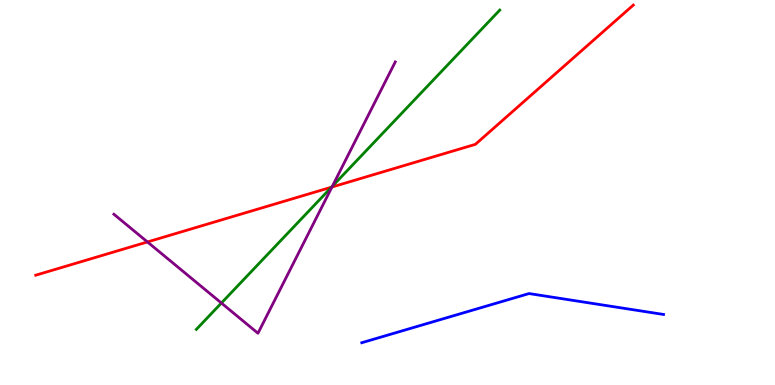[{'lines': ['blue', 'red'], 'intersections': []}, {'lines': ['green', 'red'], 'intersections': [{'x': 4.28, 'y': 5.14}]}, {'lines': ['purple', 'red'], 'intersections': [{'x': 1.9, 'y': 3.72}, {'x': 4.28, 'y': 5.14}]}, {'lines': ['blue', 'green'], 'intersections': []}, {'lines': ['blue', 'purple'], 'intersections': []}, {'lines': ['green', 'purple'], 'intersections': [{'x': 2.86, 'y': 2.13}, {'x': 4.29, 'y': 5.16}]}]